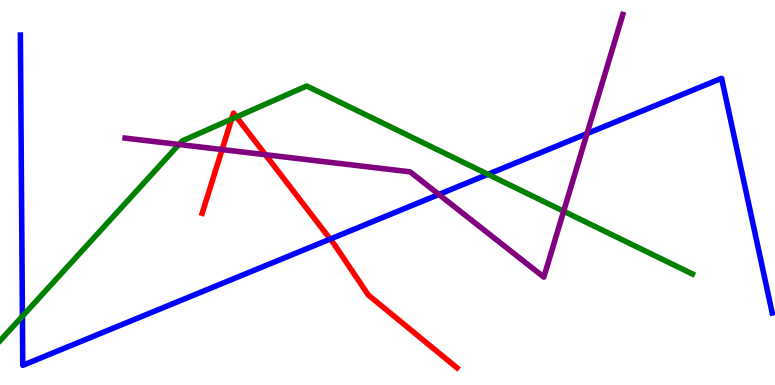[{'lines': ['blue', 'red'], 'intersections': [{'x': 4.26, 'y': 3.79}]}, {'lines': ['green', 'red'], 'intersections': [{'x': 2.99, 'y': 6.91}, {'x': 3.05, 'y': 6.96}]}, {'lines': ['purple', 'red'], 'intersections': [{'x': 2.87, 'y': 6.11}, {'x': 3.42, 'y': 5.98}]}, {'lines': ['blue', 'green'], 'intersections': [{'x': 0.289, 'y': 1.79}, {'x': 6.3, 'y': 5.47}]}, {'lines': ['blue', 'purple'], 'intersections': [{'x': 5.66, 'y': 4.95}, {'x': 7.57, 'y': 6.53}]}, {'lines': ['green', 'purple'], 'intersections': [{'x': 2.31, 'y': 6.25}, {'x': 7.27, 'y': 4.51}]}]